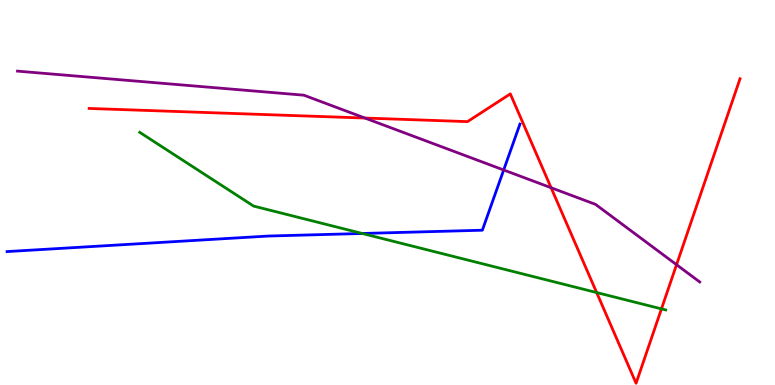[{'lines': ['blue', 'red'], 'intersections': []}, {'lines': ['green', 'red'], 'intersections': [{'x': 7.7, 'y': 2.4}, {'x': 8.54, 'y': 1.98}]}, {'lines': ['purple', 'red'], 'intersections': [{'x': 4.71, 'y': 6.93}, {'x': 7.11, 'y': 5.12}, {'x': 8.73, 'y': 3.12}]}, {'lines': ['blue', 'green'], 'intersections': [{'x': 4.67, 'y': 3.94}]}, {'lines': ['blue', 'purple'], 'intersections': [{'x': 6.5, 'y': 5.58}]}, {'lines': ['green', 'purple'], 'intersections': []}]